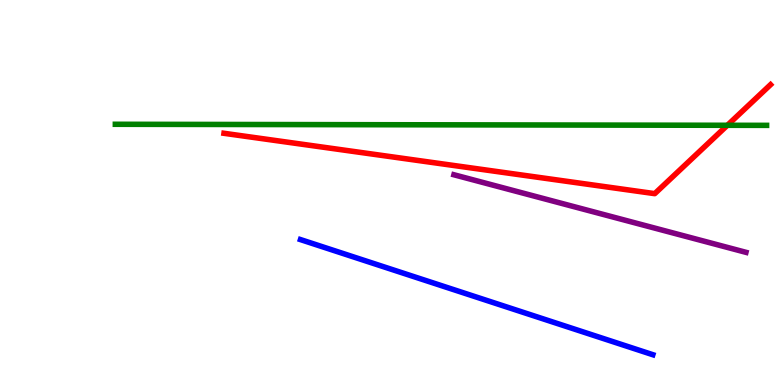[{'lines': ['blue', 'red'], 'intersections': []}, {'lines': ['green', 'red'], 'intersections': [{'x': 9.39, 'y': 6.75}]}, {'lines': ['purple', 'red'], 'intersections': []}, {'lines': ['blue', 'green'], 'intersections': []}, {'lines': ['blue', 'purple'], 'intersections': []}, {'lines': ['green', 'purple'], 'intersections': []}]